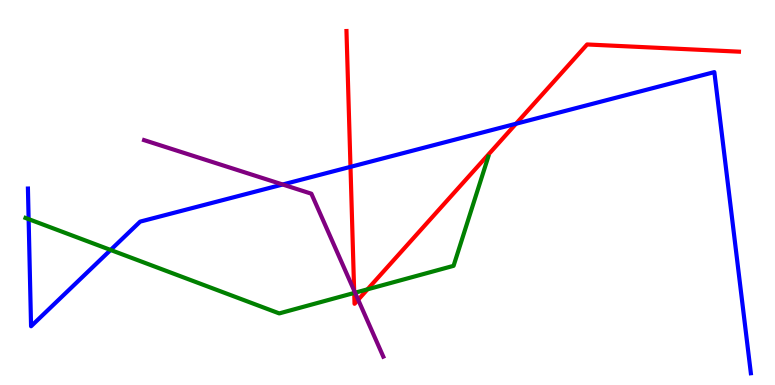[{'lines': ['blue', 'red'], 'intersections': [{'x': 4.52, 'y': 5.67}, {'x': 6.66, 'y': 6.79}]}, {'lines': ['green', 'red'], 'intersections': [{'x': 4.57, 'y': 2.39}, {'x': 4.74, 'y': 2.49}]}, {'lines': ['purple', 'red'], 'intersections': [{'x': 4.57, 'y': 2.45}, {'x': 4.62, 'y': 2.21}]}, {'lines': ['blue', 'green'], 'intersections': [{'x': 0.369, 'y': 4.31}, {'x': 1.43, 'y': 3.51}]}, {'lines': ['blue', 'purple'], 'intersections': [{'x': 3.65, 'y': 5.21}]}, {'lines': ['green', 'purple'], 'intersections': [{'x': 4.58, 'y': 2.4}]}]